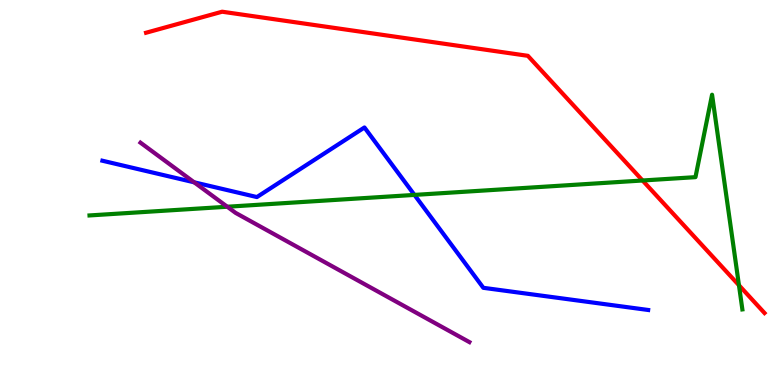[{'lines': ['blue', 'red'], 'intersections': []}, {'lines': ['green', 'red'], 'intersections': [{'x': 8.29, 'y': 5.31}, {'x': 9.53, 'y': 2.59}]}, {'lines': ['purple', 'red'], 'intersections': []}, {'lines': ['blue', 'green'], 'intersections': [{'x': 5.35, 'y': 4.94}]}, {'lines': ['blue', 'purple'], 'intersections': [{'x': 2.51, 'y': 5.26}]}, {'lines': ['green', 'purple'], 'intersections': [{'x': 2.93, 'y': 4.63}]}]